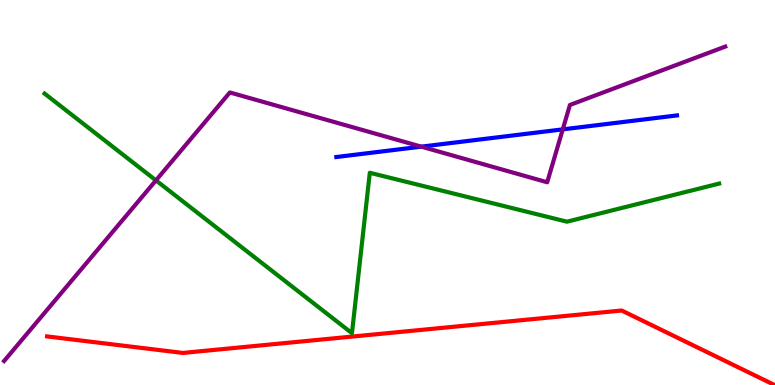[{'lines': ['blue', 'red'], 'intersections': []}, {'lines': ['green', 'red'], 'intersections': []}, {'lines': ['purple', 'red'], 'intersections': []}, {'lines': ['blue', 'green'], 'intersections': []}, {'lines': ['blue', 'purple'], 'intersections': [{'x': 5.44, 'y': 6.19}, {'x': 7.26, 'y': 6.64}]}, {'lines': ['green', 'purple'], 'intersections': [{'x': 2.01, 'y': 5.31}]}]